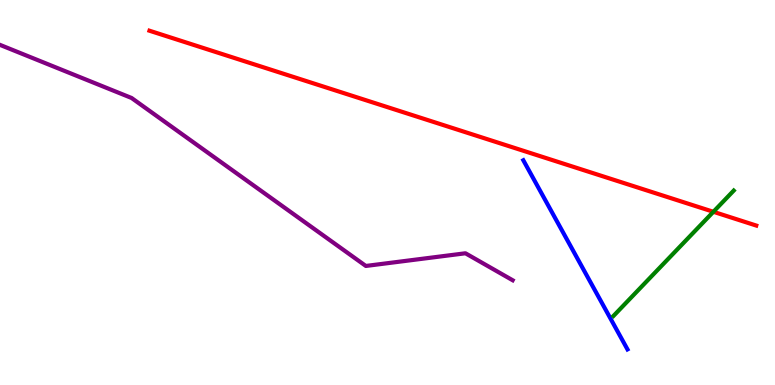[{'lines': ['blue', 'red'], 'intersections': []}, {'lines': ['green', 'red'], 'intersections': [{'x': 9.2, 'y': 4.5}]}, {'lines': ['purple', 'red'], 'intersections': []}, {'lines': ['blue', 'green'], 'intersections': []}, {'lines': ['blue', 'purple'], 'intersections': []}, {'lines': ['green', 'purple'], 'intersections': []}]